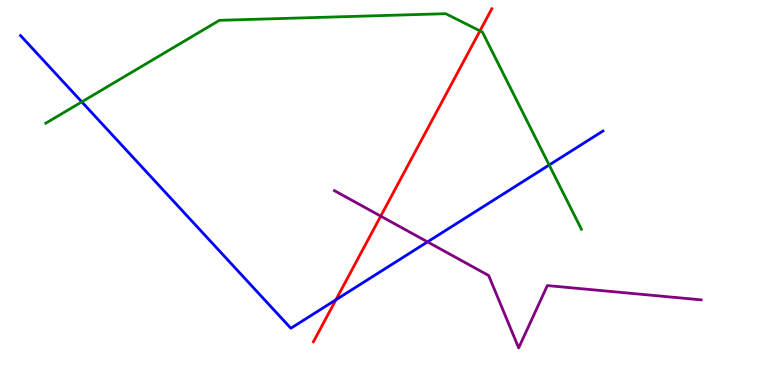[{'lines': ['blue', 'red'], 'intersections': [{'x': 4.33, 'y': 2.21}]}, {'lines': ['green', 'red'], 'intersections': [{'x': 6.19, 'y': 9.2}]}, {'lines': ['purple', 'red'], 'intersections': [{'x': 4.91, 'y': 4.39}]}, {'lines': ['blue', 'green'], 'intersections': [{'x': 1.06, 'y': 7.35}, {'x': 7.09, 'y': 5.71}]}, {'lines': ['blue', 'purple'], 'intersections': [{'x': 5.52, 'y': 3.72}]}, {'lines': ['green', 'purple'], 'intersections': []}]